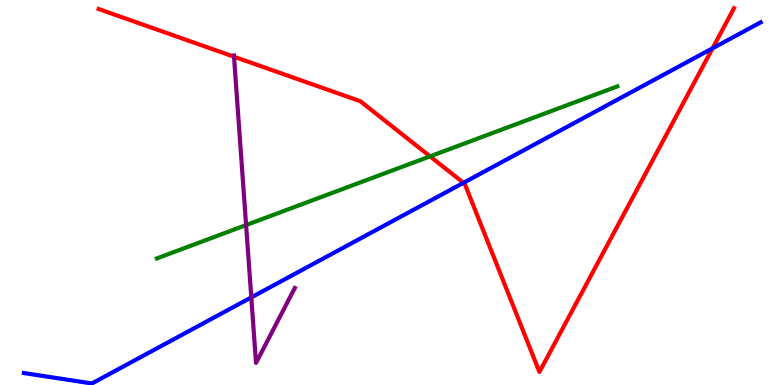[{'lines': ['blue', 'red'], 'intersections': [{'x': 5.98, 'y': 5.25}, {'x': 9.19, 'y': 8.75}]}, {'lines': ['green', 'red'], 'intersections': [{'x': 5.55, 'y': 5.94}]}, {'lines': ['purple', 'red'], 'intersections': [{'x': 3.02, 'y': 8.53}]}, {'lines': ['blue', 'green'], 'intersections': []}, {'lines': ['blue', 'purple'], 'intersections': [{'x': 3.24, 'y': 2.28}]}, {'lines': ['green', 'purple'], 'intersections': [{'x': 3.18, 'y': 4.15}]}]